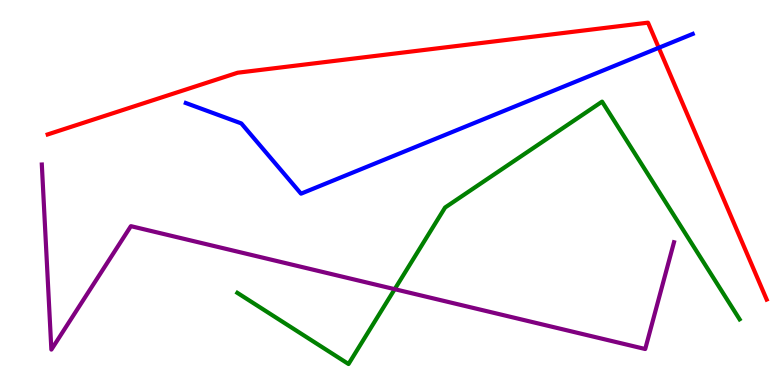[{'lines': ['blue', 'red'], 'intersections': [{'x': 8.5, 'y': 8.76}]}, {'lines': ['green', 'red'], 'intersections': []}, {'lines': ['purple', 'red'], 'intersections': []}, {'lines': ['blue', 'green'], 'intersections': []}, {'lines': ['blue', 'purple'], 'intersections': []}, {'lines': ['green', 'purple'], 'intersections': [{'x': 5.09, 'y': 2.49}]}]